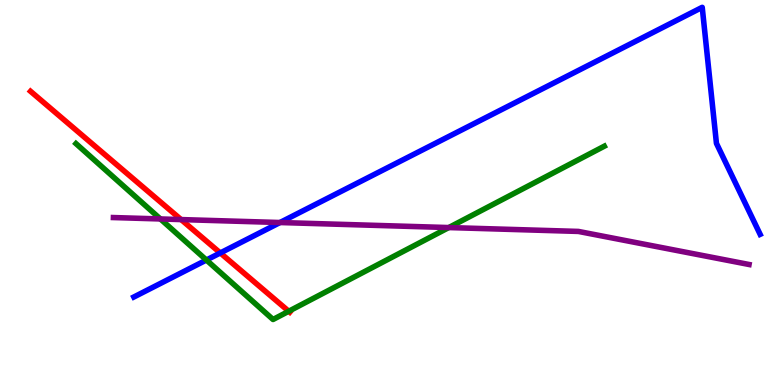[{'lines': ['blue', 'red'], 'intersections': [{'x': 2.84, 'y': 3.43}]}, {'lines': ['green', 'red'], 'intersections': [{'x': 3.73, 'y': 1.92}]}, {'lines': ['purple', 'red'], 'intersections': [{'x': 2.34, 'y': 4.3}]}, {'lines': ['blue', 'green'], 'intersections': [{'x': 2.66, 'y': 3.25}]}, {'lines': ['blue', 'purple'], 'intersections': [{'x': 3.61, 'y': 4.22}]}, {'lines': ['green', 'purple'], 'intersections': [{'x': 2.07, 'y': 4.31}, {'x': 5.79, 'y': 4.09}]}]